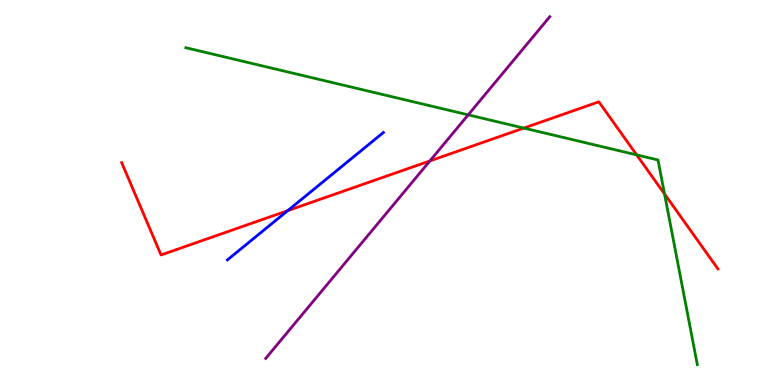[{'lines': ['blue', 'red'], 'intersections': [{'x': 3.71, 'y': 4.53}]}, {'lines': ['green', 'red'], 'intersections': [{'x': 6.76, 'y': 6.67}, {'x': 8.22, 'y': 5.98}, {'x': 8.57, 'y': 4.96}]}, {'lines': ['purple', 'red'], 'intersections': [{'x': 5.55, 'y': 5.82}]}, {'lines': ['blue', 'green'], 'intersections': []}, {'lines': ['blue', 'purple'], 'intersections': []}, {'lines': ['green', 'purple'], 'intersections': [{'x': 6.04, 'y': 7.02}]}]